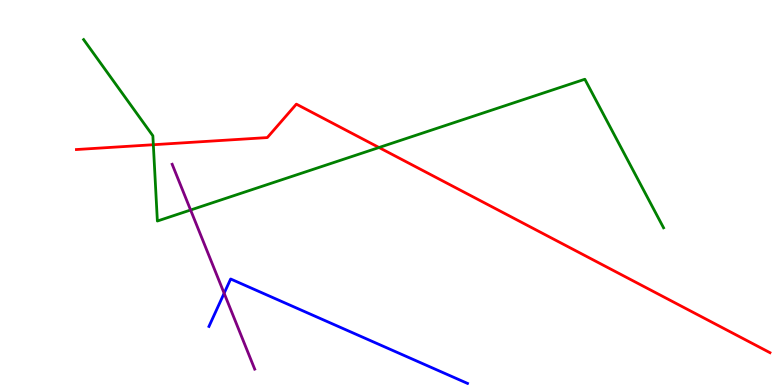[{'lines': ['blue', 'red'], 'intersections': []}, {'lines': ['green', 'red'], 'intersections': [{'x': 1.98, 'y': 6.24}, {'x': 4.89, 'y': 6.17}]}, {'lines': ['purple', 'red'], 'intersections': []}, {'lines': ['blue', 'green'], 'intersections': []}, {'lines': ['blue', 'purple'], 'intersections': [{'x': 2.89, 'y': 2.38}]}, {'lines': ['green', 'purple'], 'intersections': [{'x': 2.46, 'y': 4.55}]}]